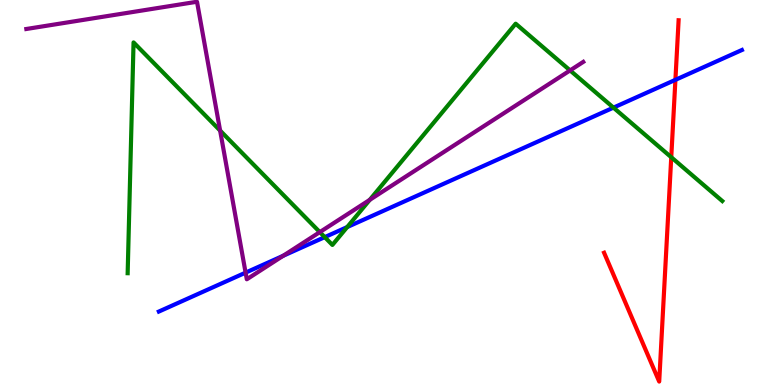[{'lines': ['blue', 'red'], 'intersections': [{'x': 8.71, 'y': 7.93}]}, {'lines': ['green', 'red'], 'intersections': [{'x': 8.66, 'y': 5.92}]}, {'lines': ['purple', 'red'], 'intersections': []}, {'lines': ['blue', 'green'], 'intersections': [{'x': 4.19, 'y': 3.84}, {'x': 4.48, 'y': 4.1}, {'x': 7.92, 'y': 7.2}]}, {'lines': ['blue', 'purple'], 'intersections': [{'x': 3.17, 'y': 2.92}, {'x': 3.65, 'y': 3.36}]}, {'lines': ['green', 'purple'], 'intersections': [{'x': 2.84, 'y': 6.61}, {'x': 4.13, 'y': 3.97}, {'x': 4.77, 'y': 4.81}, {'x': 7.36, 'y': 8.17}]}]